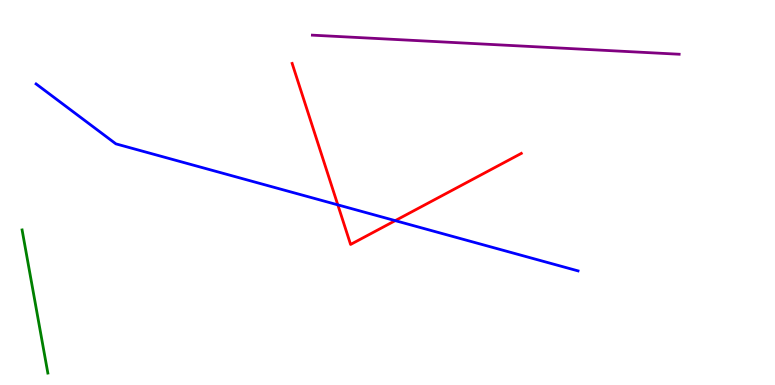[{'lines': ['blue', 'red'], 'intersections': [{'x': 4.36, 'y': 4.68}, {'x': 5.1, 'y': 4.27}]}, {'lines': ['green', 'red'], 'intersections': []}, {'lines': ['purple', 'red'], 'intersections': []}, {'lines': ['blue', 'green'], 'intersections': []}, {'lines': ['blue', 'purple'], 'intersections': []}, {'lines': ['green', 'purple'], 'intersections': []}]